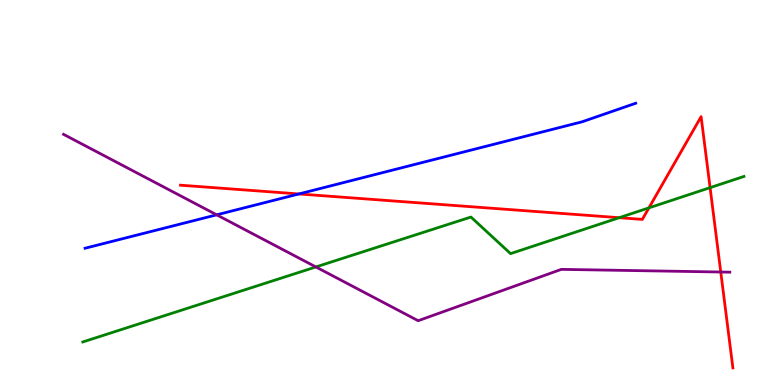[{'lines': ['blue', 'red'], 'intersections': [{'x': 3.86, 'y': 4.96}]}, {'lines': ['green', 'red'], 'intersections': [{'x': 7.99, 'y': 4.35}, {'x': 8.37, 'y': 4.6}, {'x': 9.16, 'y': 5.13}]}, {'lines': ['purple', 'red'], 'intersections': [{'x': 9.3, 'y': 2.93}]}, {'lines': ['blue', 'green'], 'intersections': []}, {'lines': ['blue', 'purple'], 'intersections': [{'x': 2.8, 'y': 4.42}]}, {'lines': ['green', 'purple'], 'intersections': [{'x': 4.08, 'y': 3.07}]}]